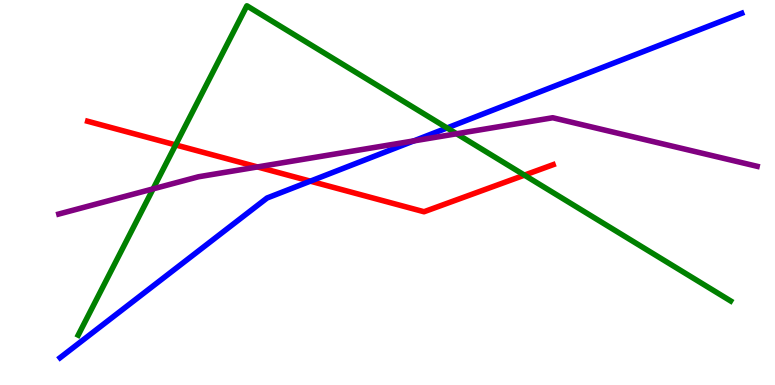[{'lines': ['blue', 'red'], 'intersections': [{'x': 4.0, 'y': 5.29}]}, {'lines': ['green', 'red'], 'intersections': [{'x': 2.27, 'y': 6.24}, {'x': 6.77, 'y': 5.45}]}, {'lines': ['purple', 'red'], 'intersections': [{'x': 3.32, 'y': 5.66}]}, {'lines': ['blue', 'green'], 'intersections': [{'x': 5.77, 'y': 6.68}]}, {'lines': ['blue', 'purple'], 'intersections': [{'x': 5.34, 'y': 6.34}]}, {'lines': ['green', 'purple'], 'intersections': [{'x': 1.98, 'y': 5.09}, {'x': 5.89, 'y': 6.53}]}]